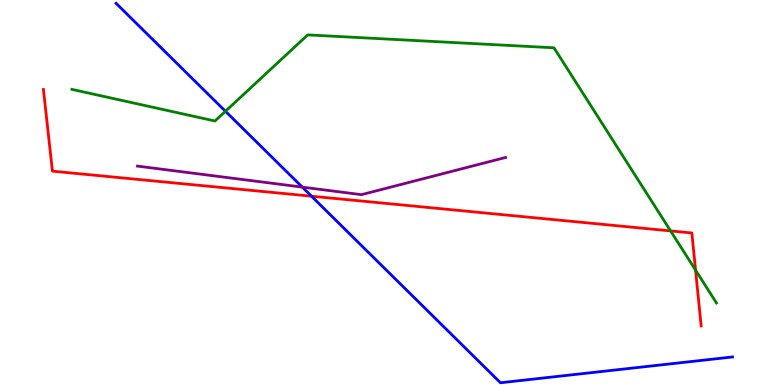[{'lines': ['blue', 'red'], 'intersections': [{'x': 4.02, 'y': 4.9}]}, {'lines': ['green', 'red'], 'intersections': [{'x': 8.65, 'y': 4.0}, {'x': 8.98, 'y': 2.98}]}, {'lines': ['purple', 'red'], 'intersections': []}, {'lines': ['blue', 'green'], 'intersections': [{'x': 2.91, 'y': 7.11}]}, {'lines': ['blue', 'purple'], 'intersections': [{'x': 3.9, 'y': 5.14}]}, {'lines': ['green', 'purple'], 'intersections': []}]